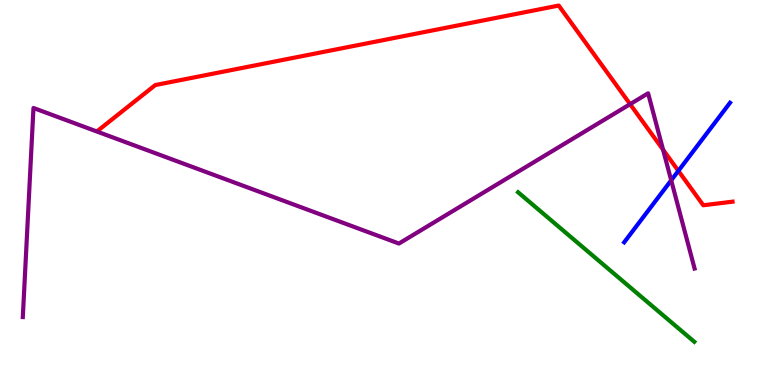[{'lines': ['blue', 'red'], 'intersections': [{'x': 8.75, 'y': 5.56}]}, {'lines': ['green', 'red'], 'intersections': []}, {'lines': ['purple', 'red'], 'intersections': [{'x': 8.13, 'y': 7.29}, {'x': 8.56, 'y': 6.11}]}, {'lines': ['blue', 'green'], 'intersections': []}, {'lines': ['blue', 'purple'], 'intersections': [{'x': 8.66, 'y': 5.32}]}, {'lines': ['green', 'purple'], 'intersections': []}]